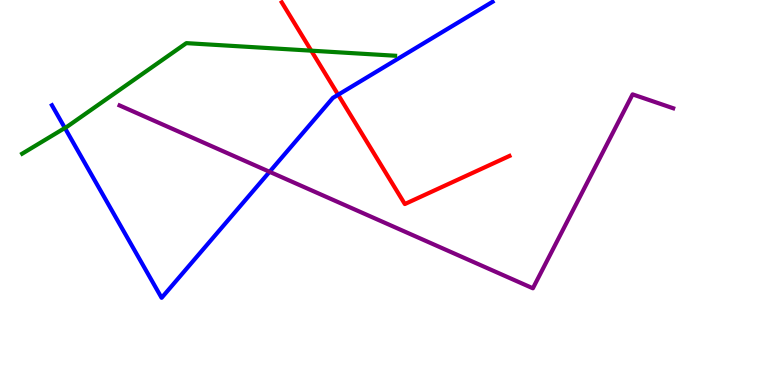[{'lines': ['blue', 'red'], 'intersections': [{'x': 4.36, 'y': 7.54}]}, {'lines': ['green', 'red'], 'intersections': [{'x': 4.02, 'y': 8.68}]}, {'lines': ['purple', 'red'], 'intersections': []}, {'lines': ['blue', 'green'], 'intersections': [{'x': 0.837, 'y': 6.68}]}, {'lines': ['blue', 'purple'], 'intersections': [{'x': 3.48, 'y': 5.54}]}, {'lines': ['green', 'purple'], 'intersections': []}]